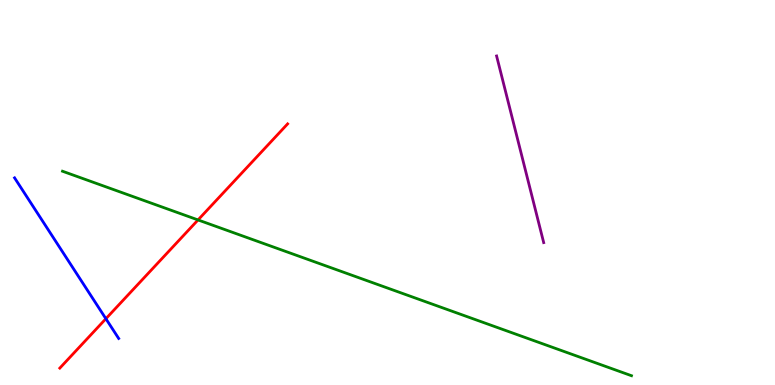[{'lines': ['blue', 'red'], 'intersections': [{'x': 1.37, 'y': 1.72}]}, {'lines': ['green', 'red'], 'intersections': [{'x': 2.56, 'y': 4.29}]}, {'lines': ['purple', 'red'], 'intersections': []}, {'lines': ['blue', 'green'], 'intersections': []}, {'lines': ['blue', 'purple'], 'intersections': []}, {'lines': ['green', 'purple'], 'intersections': []}]